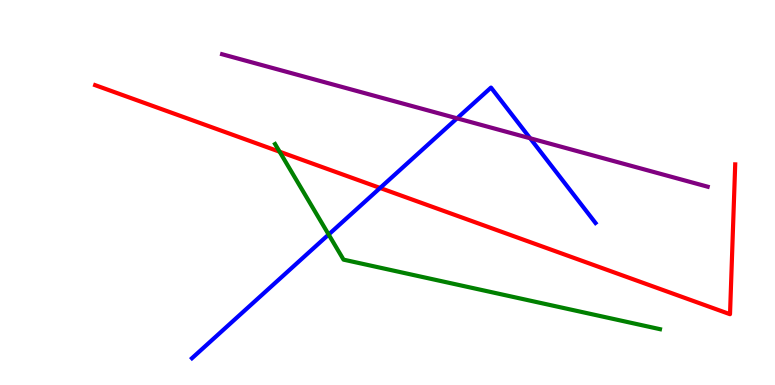[{'lines': ['blue', 'red'], 'intersections': [{'x': 4.9, 'y': 5.12}]}, {'lines': ['green', 'red'], 'intersections': [{'x': 3.61, 'y': 6.06}]}, {'lines': ['purple', 'red'], 'intersections': []}, {'lines': ['blue', 'green'], 'intersections': [{'x': 4.24, 'y': 3.91}]}, {'lines': ['blue', 'purple'], 'intersections': [{'x': 5.9, 'y': 6.93}, {'x': 6.84, 'y': 6.41}]}, {'lines': ['green', 'purple'], 'intersections': []}]